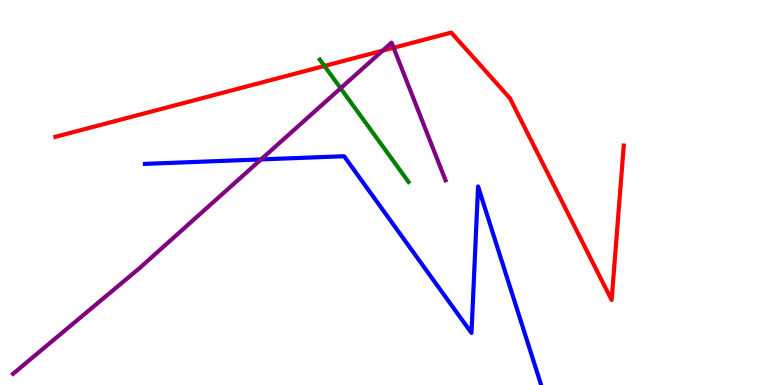[{'lines': ['blue', 'red'], 'intersections': []}, {'lines': ['green', 'red'], 'intersections': [{'x': 4.19, 'y': 8.29}]}, {'lines': ['purple', 'red'], 'intersections': [{'x': 4.94, 'y': 8.68}, {'x': 5.08, 'y': 8.76}]}, {'lines': ['blue', 'green'], 'intersections': []}, {'lines': ['blue', 'purple'], 'intersections': [{'x': 3.37, 'y': 5.86}]}, {'lines': ['green', 'purple'], 'intersections': [{'x': 4.39, 'y': 7.71}]}]